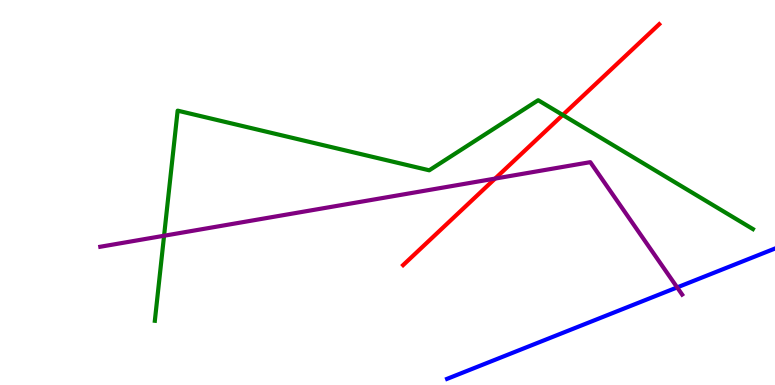[{'lines': ['blue', 'red'], 'intersections': []}, {'lines': ['green', 'red'], 'intersections': [{'x': 7.26, 'y': 7.01}]}, {'lines': ['purple', 'red'], 'intersections': [{'x': 6.39, 'y': 5.36}]}, {'lines': ['blue', 'green'], 'intersections': []}, {'lines': ['blue', 'purple'], 'intersections': [{'x': 8.74, 'y': 2.53}]}, {'lines': ['green', 'purple'], 'intersections': [{'x': 2.12, 'y': 3.88}]}]